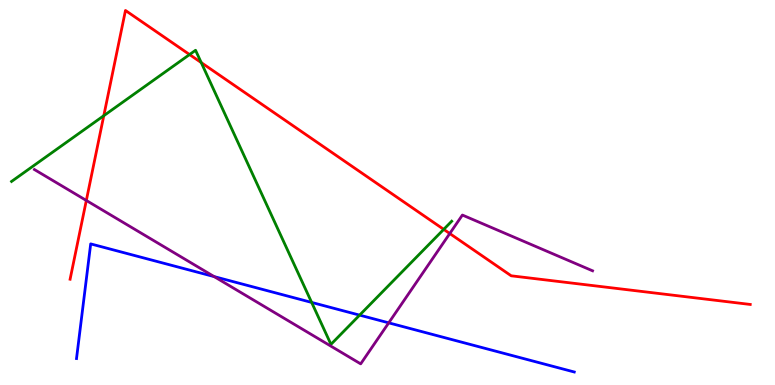[{'lines': ['blue', 'red'], 'intersections': []}, {'lines': ['green', 'red'], 'intersections': [{'x': 1.34, 'y': 6.99}, {'x': 2.45, 'y': 8.58}, {'x': 2.6, 'y': 8.37}, {'x': 5.73, 'y': 4.04}]}, {'lines': ['purple', 'red'], 'intersections': [{'x': 1.11, 'y': 4.79}, {'x': 5.8, 'y': 3.93}]}, {'lines': ['blue', 'green'], 'intersections': [{'x': 4.02, 'y': 2.14}, {'x': 4.64, 'y': 1.81}]}, {'lines': ['blue', 'purple'], 'intersections': [{'x': 2.76, 'y': 2.82}, {'x': 5.02, 'y': 1.61}]}, {'lines': ['green', 'purple'], 'intersections': []}]